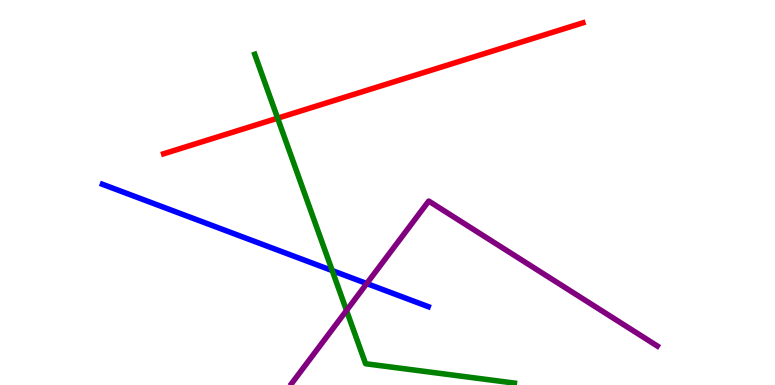[{'lines': ['blue', 'red'], 'intersections': []}, {'lines': ['green', 'red'], 'intersections': [{'x': 3.58, 'y': 6.93}]}, {'lines': ['purple', 'red'], 'intersections': []}, {'lines': ['blue', 'green'], 'intersections': [{'x': 4.29, 'y': 2.97}]}, {'lines': ['blue', 'purple'], 'intersections': [{'x': 4.73, 'y': 2.64}]}, {'lines': ['green', 'purple'], 'intersections': [{'x': 4.47, 'y': 1.94}]}]